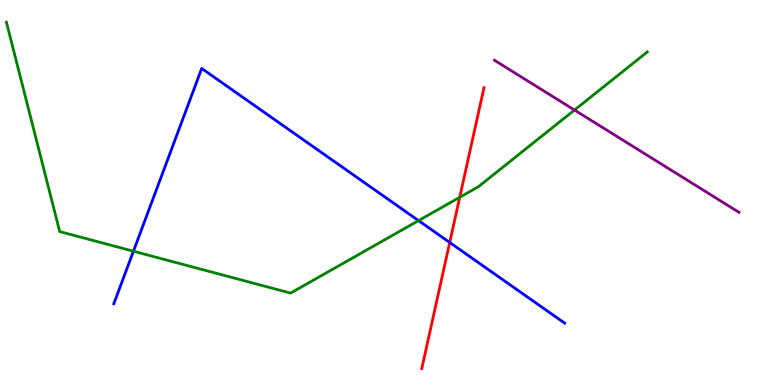[{'lines': ['blue', 'red'], 'intersections': [{'x': 5.8, 'y': 3.7}]}, {'lines': ['green', 'red'], 'intersections': [{'x': 5.93, 'y': 4.88}]}, {'lines': ['purple', 'red'], 'intersections': []}, {'lines': ['blue', 'green'], 'intersections': [{'x': 1.72, 'y': 3.47}, {'x': 5.4, 'y': 4.27}]}, {'lines': ['blue', 'purple'], 'intersections': []}, {'lines': ['green', 'purple'], 'intersections': [{'x': 7.41, 'y': 7.14}]}]